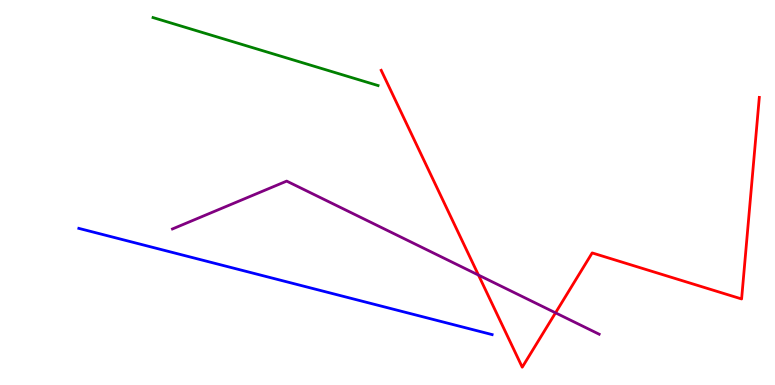[{'lines': ['blue', 'red'], 'intersections': []}, {'lines': ['green', 'red'], 'intersections': []}, {'lines': ['purple', 'red'], 'intersections': [{'x': 6.17, 'y': 2.86}, {'x': 7.17, 'y': 1.87}]}, {'lines': ['blue', 'green'], 'intersections': []}, {'lines': ['blue', 'purple'], 'intersections': []}, {'lines': ['green', 'purple'], 'intersections': []}]